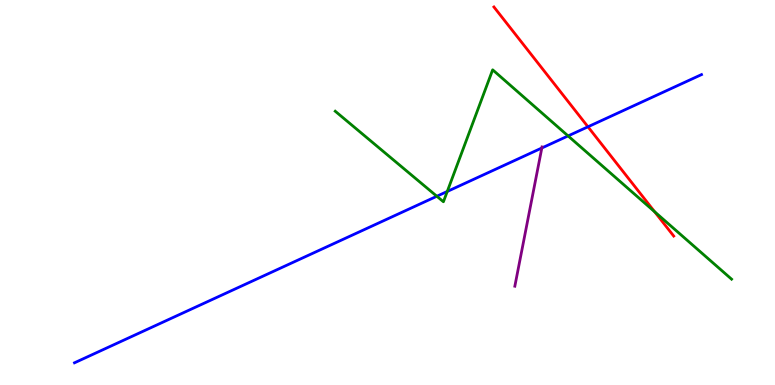[{'lines': ['blue', 'red'], 'intersections': [{'x': 7.59, 'y': 6.71}]}, {'lines': ['green', 'red'], 'intersections': [{'x': 8.45, 'y': 4.5}]}, {'lines': ['purple', 'red'], 'intersections': []}, {'lines': ['blue', 'green'], 'intersections': [{'x': 5.64, 'y': 4.9}, {'x': 5.77, 'y': 5.03}, {'x': 7.33, 'y': 6.47}]}, {'lines': ['blue', 'purple'], 'intersections': [{'x': 6.99, 'y': 6.16}]}, {'lines': ['green', 'purple'], 'intersections': []}]